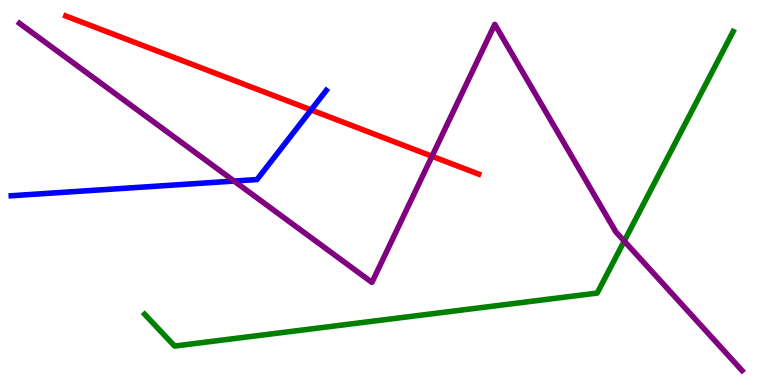[{'lines': ['blue', 'red'], 'intersections': [{'x': 4.01, 'y': 7.14}]}, {'lines': ['green', 'red'], 'intersections': []}, {'lines': ['purple', 'red'], 'intersections': [{'x': 5.57, 'y': 5.94}]}, {'lines': ['blue', 'green'], 'intersections': []}, {'lines': ['blue', 'purple'], 'intersections': [{'x': 3.02, 'y': 5.3}]}, {'lines': ['green', 'purple'], 'intersections': [{'x': 8.05, 'y': 3.74}]}]